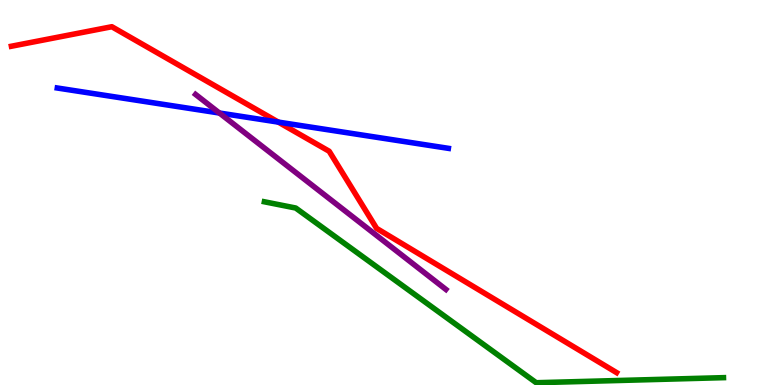[{'lines': ['blue', 'red'], 'intersections': [{'x': 3.59, 'y': 6.83}]}, {'lines': ['green', 'red'], 'intersections': []}, {'lines': ['purple', 'red'], 'intersections': []}, {'lines': ['blue', 'green'], 'intersections': []}, {'lines': ['blue', 'purple'], 'intersections': [{'x': 2.83, 'y': 7.06}]}, {'lines': ['green', 'purple'], 'intersections': []}]